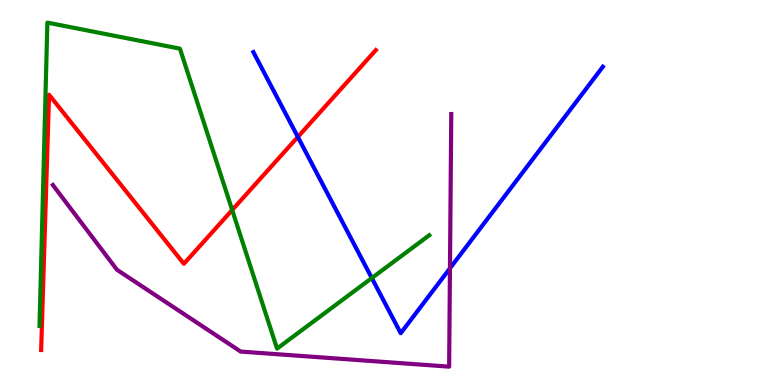[{'lines': ['blue', 'red'], 'intersections': [{'x': 3.84, 'y': 6.44}]}, {'lines': ['green', 'red'], 'intersections': [{'x': 3.0, 'y': 4.54}]}, {'lines': ['purple', 'red'], 'intersections': []}, {'lines': ['blue', 'green'], 'intersections': [{'x': 4.8, 'y': 2.78}]}, {'lines': ['blue', 'purple'], 'intersections': [{'x': 5.81, 'y': 3.03}]}, {'lines': ['green', 'purple'], 'intersections': []}]